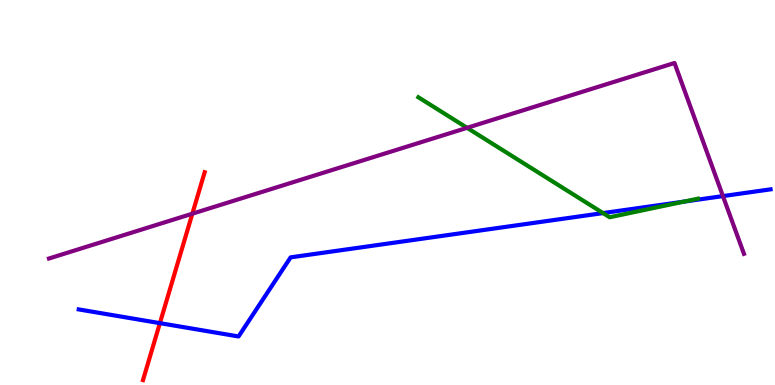[{'lines': ['blue', 'red'], 'intersections': [{'x': 2.06, 'y': 1.61}]}, {'lines': ['green', 'red'], 'intersections': []}, {'lines': ['purple', 'red'], 'intersections': [{'x': 2.48, 'y': 4.45}]}, {'lines': ['blue', 'green'], 'intersections': [{'x': 7.78, 'y': 4.47}, {'x': 8.83, 'y': 4.76}]}, {'lines': ['blue', 'purple'], 'intersections': [{'x': 9.33, 'y': 4.91}]}, {'lines': ['green', 'purple'], 'intersections': [{'x': 6.03, 'y': 6.68}]}]